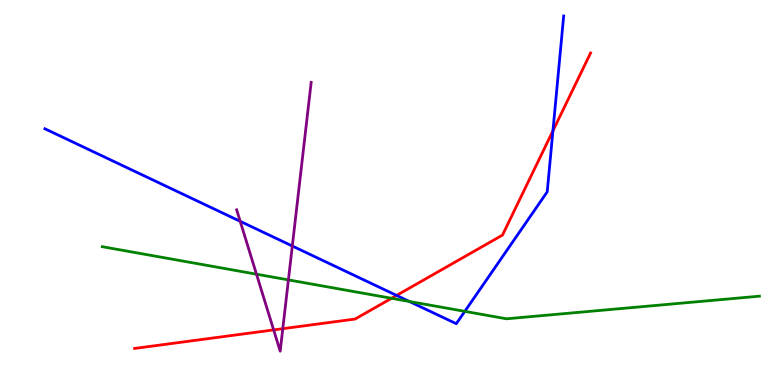[{'lines': ['blue', 'red'], 'intersections': [{'x': 5.12, 'y': 2.33}, {'x': 7.13, 'y': 6.6}]}, {'lines': ['green', 'red'], 'intersections': [{'x': 5.05, 'y': 2.25}]}, {'lines': ['purple', 'red'], 'intersections': [{'x': 3.53, 'y': 1.43}, {'x': 3.65, 'y': 1.46}]}, {'lines': ['blue', 'green'], 'intersections': [{'x': 5.28, 'y': 2.17}, {'x': 6.0, 'y': 1.91}]}, {'lines': ['blue', 'purple'], 'intersections': [{'x': 3.1, 'y': 4.25}, {'x': 3.77, 'y': 3.61}]}, {'lines': ['green', 'purple'], 'intersections': [{'x': 3.31, 'y': 2.88}, {'x': 3.72, 'y': 2.73}]}]